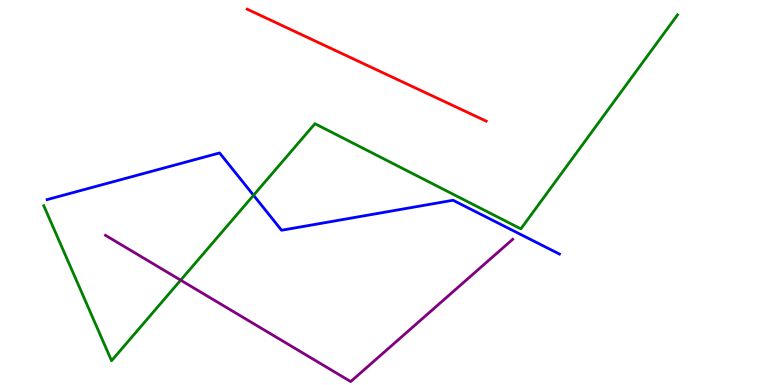[{'lines': ['blue', 'red'], 'intersections': []}, {'lines': ['green', 'red'], 'intersections': []}, {'lines': ['purple', 'red'], 'intersections': []}, {'lines': ['blue', 'green'], 'intersections': [{'x': 3.27, 'y': 4.93}]}, {'lines': ['blue', 'purple'], 'intersections': []}, {'lines': ['green', 'purple'], 'intersections': [{'x': 2.33, 'y': 2.72}]}]